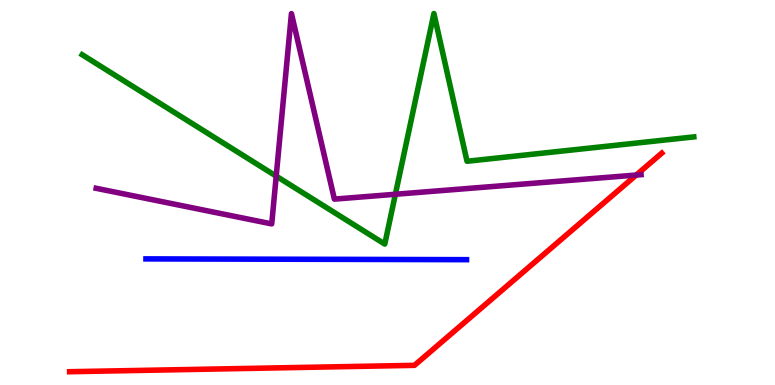[{'lines': ['blue', 'red'], 'intersections': []}, {'lines': ['green', 'red'], 'intersections': []}, {'lines': ['purple', 'red'], 'intersections': [{'x': 8.21, 'y': 5.45}]}, {'lines': ['blue', 'green'], 'intersections': []}, {'lines': ['blue', 'purple'], 'intersections': []}, {'lines': ['green', 'purple'], 'intersections': [{'x': 3.56, 'y': 5.43}, {'x': 5.1, 'y': 4.95}]}]